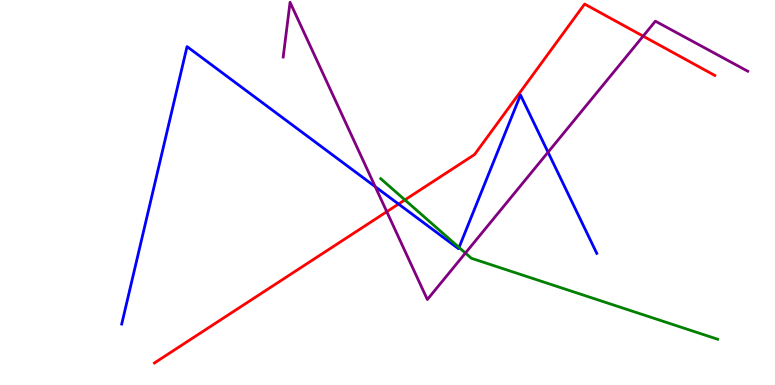[{'lines': ['blue', 'red'], 'intersections': [{'x': 5.14, 'y': 4.7}]}, {'lines': ['green', 'red'], 'intersections': [{'x': 5.22, 'y': 4.81}]}, {'lines': ['purple', 'red'], 'intersections': [{'x': 4.99, 'y': 4.5}, {'x': 8.3, 'y': 9.06}]}, {'lines': ['blue', 'green'], 'intersections': [{'x': 5.92, 'y': 3.57}]}, {'lines': ['blue', 'purple'], 'intersections': [{'x': 4.84, 'y': 5.15}, {'x': 7.07, 'y': 6.05}]}, {'lines': ['green', 'purple'], 'intersections': [{'x': 6.01, 'y': 3.43}]}]